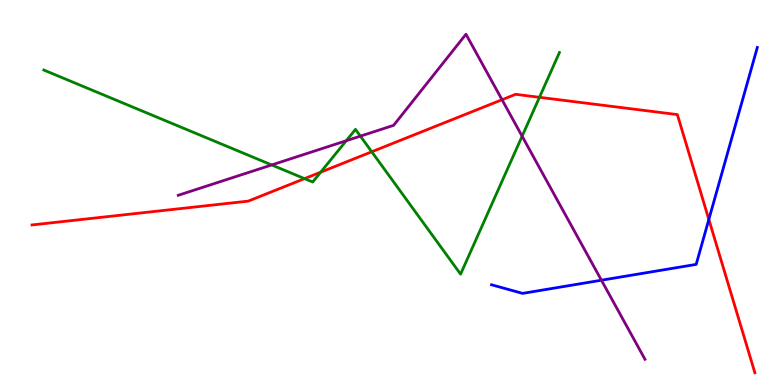[{'lines': ['blue', 'red'], 'intersections': [{'x': 9.15, 'y': 4.3}]}, {'lines': ['green', 'red'], 'intersections': [{'x': 3.93, 'y': 5.36}, {'x': 4.14, 'y': 5.53}, {'x': 4.8, 'y': 6.06}, {'x': 6.96, 'y': 7.47}]}, {'lines': ['purple', 'red'], 'intersections': [{'x': 6.48, 'y': 7.41}]}, {'lines': ['blue', 'green'], 'intersections': []}, {'lines': ['blue', 'purple'], 'intersections': [{'x': 7.76, 'y': 2.72}]}, {'lines': ['green', 'purple'], 'intersections': [{'x': 3.51, 'y': 5.72}, {'x': 4.47, 'y': 6.34}, {'x': 4.65, 'y': 6.46}, {'x': 6.74, 'y': 6.46}]}]